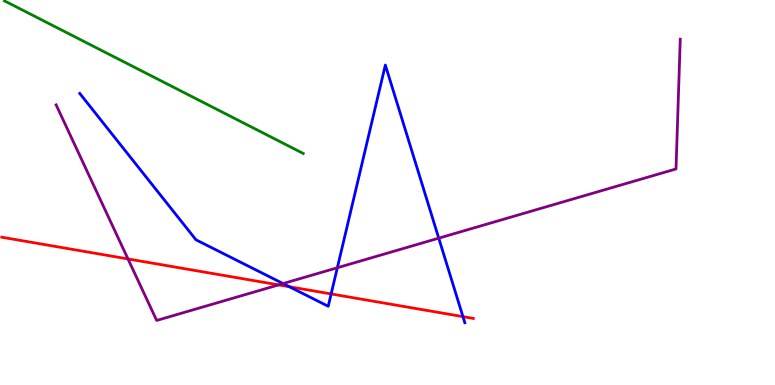[{'lines': ['blue', 'red'], 'intersections': [{'x': 3.73, 'y': 2.55}, {'x': 4.27, 'y': 2.37}, {'x': 5.97, 'y': 1.78}]}, {'lines': ['green', 'red'], 'intersections': []}, {'lines': ['purple', 'red'], 'intersections': [{'x': 1.65, 'y': 3.27}, {'x': 3.59, 'y': 2.6}]}, {'lines': ['blue', 'green'], 'intersections': []}, {'lines': ['blue', 'purple'], 'intersections': [{'x': 3.65, 'y': 2.63}, {'x': 4.35, 'y': 3.05}, {'x': 5.66, 'y': 3.81}]}, {'lines': ['green', 'purple'], 'intersections': []}]